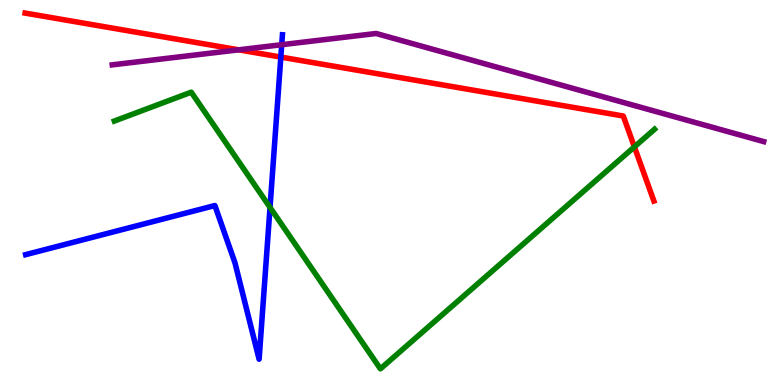[{'lines': ['blue', 'red'], 'intersections': [{'x': 3.62, 'y': 8.52}]}, {'lines': ['green', 'red'], 'intersections': [{'x': 8.19, 'y': 6.19}]}, {'lines': ['purple', 'red'], 'intersections': [{'x': 3.08, 'y': 8.71}]}, {'lines': ['blue', 'green'], 'intersections': [{'x': 3.48, 'y': 4.61}]}, {'lines': ['blue', 'purple'], 'intersections': [{'x': 3.64, 'y': 8.84}]}, {'lines': ['green', 'purple'], 'intersections': []}]